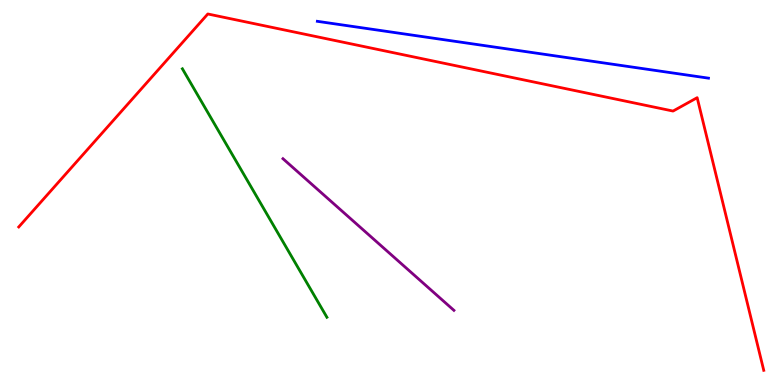[{'lines': ['blue', 'red'], 'intersections': []}, {'lines': ['green', 'red'], 'intersections': []}, {'lines': ['purple', 'red'], 'intersections': []}, {'lines': ['blue', 'green'], 'intersections': []}, {'lines': ['blue', 'purple'], 'intersections': []}, {'lines': ['green', 'purple'], 'intersections': []}]